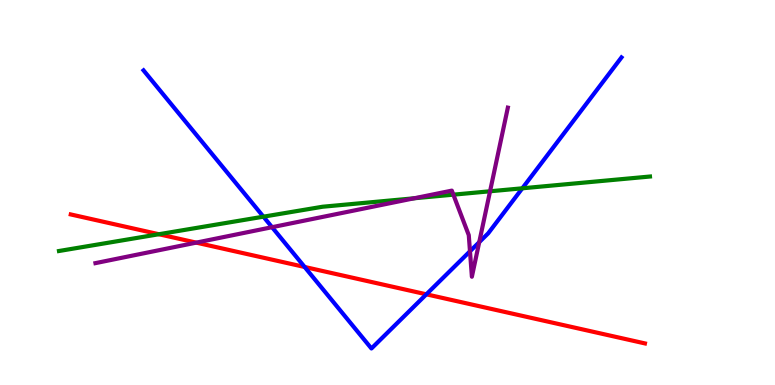[{'lines': ['blue', 'red'], 'intersections': [{'x': 3.93, 'y': 3.07}, {'x': 5.5, 'y': 2.36}]}, {'lines': ['green', 'red'], 'intersections': [{'x': 2.05, 'y': 3.92}]}, {'lines': ['purple', 'red'], 'intersections': [{'x': 2.53, 'y': 3.7}]}, {'lines': ['blue', 'green'], 'intersections': [{'x': 3.4, 'y': 4.37}, {'x': 6.74, 'y': 5.11}]}, {'lines': ['blue', 'purple'], 'intersections': [{'x': 3.51, 'y': 4.1}, {'x': 6.06, 'y': 3.47}, {'x': 6.18, 'y': 3.71}]}, {'lines': ['green', 'purple'], 'intersections': [{'x': 5.34, 'y': 4.85}, {'x': 5.85, 'y': 4.94}, {'x': 6.32, 'y': 5.03}]}]